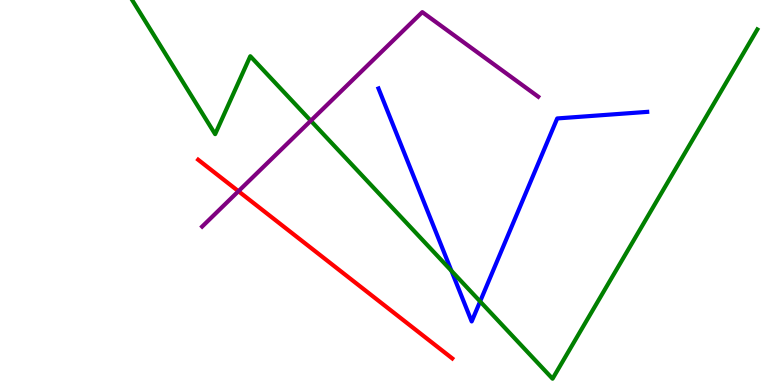[{'lines': ['blue', 'red'], 'intersections': []}, {'lines': ['green', 'red'], 'intersections': []}, {'lines': ['purple', 'red'], 'intersections': [{'x': 3.08, 'y': 5.03}]}, {'lines': ['blue', 'green'], 'intersections': [{'x': 5.82, 'y': 2.97}, {'x': 6.2, 'y': 2.17}]}, {'lines': ['blue', 'purple'], 'intersections': []}, {'lines': ['green', 'purple'], 'intersections': [{'x': 4.01, 'y': 6.86}]}]